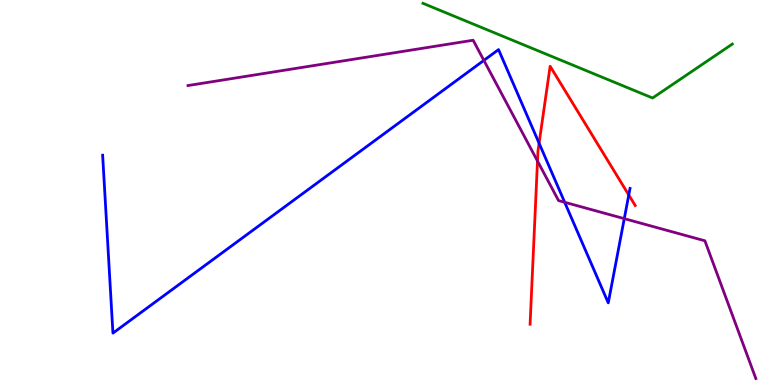[{'lines': ['blue', 'red'], 'intersections': [{'x': 6.96, 'y': 6.28}, {'x': 8.11, 'y': 4.94}]}, {'lines': ['green', 'red'], 'intersections': []}, {'lines': ['purple', 'red'], 'intersections': [{'x': 6.94, 'y': 5.82}]}, {'lines': ['blue', 'green'], 'intersections': []}, {'lines': ['blue', 'purple'], 'intersections': [{'x': 6.24, 'y': 8.43}, {'x': 7.29, 'y': 4.75}, {'x': 8.06, 'y': 4.32}]}, {'lines': ['green', 'purple'], 'intersections': []}]